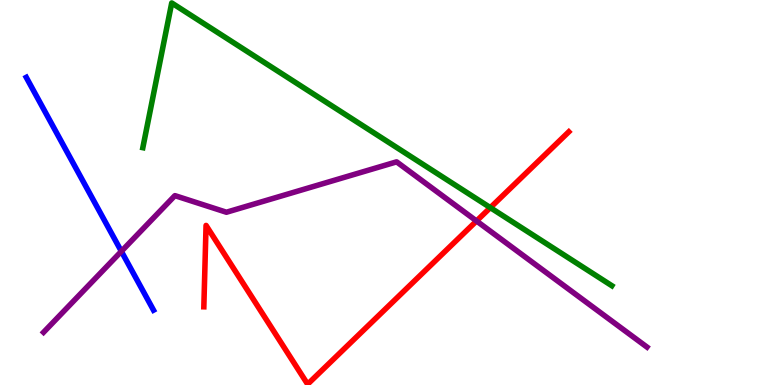[{'lines': ['blue', 'red'], 'intersections': []}, {'lines': ['green', 'red'], 'intersections': [{'x': 6.33, 'y': 4.61}]}, {'lines': ['purple', 'red'], 'intersections': [{'x': 6.15, 'y': 4.26}]}, {'lines': ['blue', 'green'], 'intersections': []}, {'lines': ['blue', 'purple'], 'intersections': [{'x': 1.57, 'y': 3.47}]}, {'lines': ['green', 'purple'], 'intersections': []}]